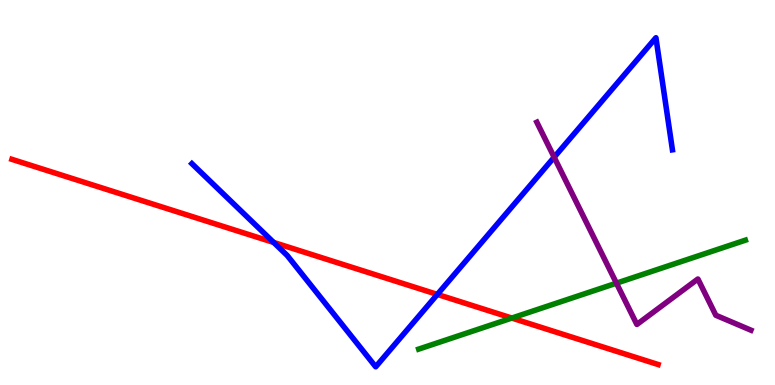[{'lines': ['blue', 'red'], 'intersections': [{'x': 3.53, 'y': 3.7}, {'x': 5.64, 'y': 2.35}]}, {'lines': ['green', 'red'], 'intersections': [{'x': 6.6, 'y': 1.74}]}, {'lines': ['purple', 'red'], 'intersections': []}, {'lines': ['blue', 'green'], 'intersections': []}, {'lines': ['blue', 'purple'], 'intersections': [{'x': 7.15, 'y': 5.92}]}, {'lines': ['green', 'purple'], 'intersections': [{'x': 7.95, 'y': 2.64}]}]